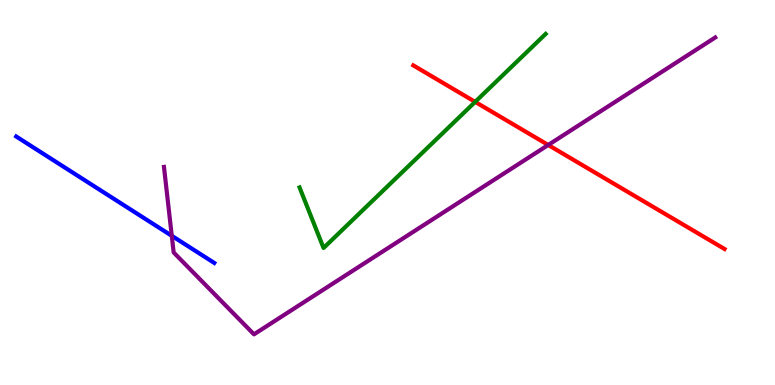[{'lines': ['blue', 'red'], 'intersections': []}, {'lines': ['green', 'red'], 'intersections': [{'x': 6.13, 'y': 7.35}]}, {'lines': ['purple', 'red'], 'intersections': [{'x': 7.07, 'y': 6.23}]}, {'lines': ['blue', 'green'], 'intersections': []}, {'lines': ['blue', 'purple'], 'intersections': [{'x': 2.22, 'y': 3.88}]}, {'lines': ['green', 'purple'], 'intersections': []}]